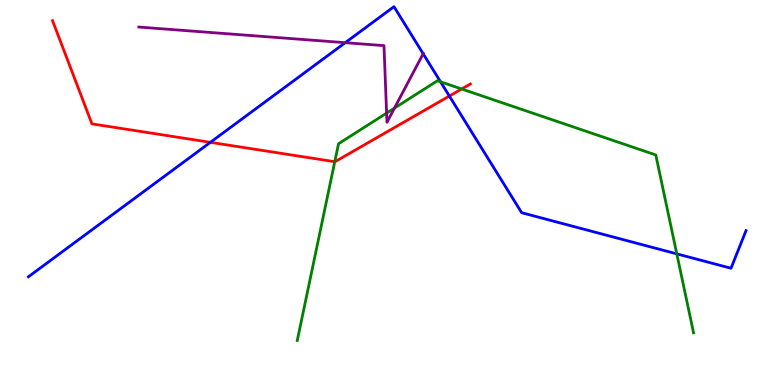[{'lines': ['blue', 'red'], 'intersections': [{'x': 2.71, 'y': 6.3}, {'x': 5.8, 'y': 7.51}]}, {'lines': ['green', 'red'], 'intersections': [{'x': 4.32, 'y': 5.8}, {'x': 5.96, 'y': 7.69}]}, {'lines': ['purple', 'red'], 'intersections': []}, {'lines': ['blue', 'green'], 'intersections': [{'x': 5.68, 'y': 7.87}, {'x': 8.73, 'y': 3.41}]}, {'lines': ['blue', 'purple'], 'intersections': [{'x': 4.45, 'y': 8.89}, {'x': 5.46, 'y': 8.6}]}, {'lines': ['green', 'purple'], 'intersections': [{'x': 4.99, 'y': 7.06}, {'x': 5.09, 'y': 7.19}]}]